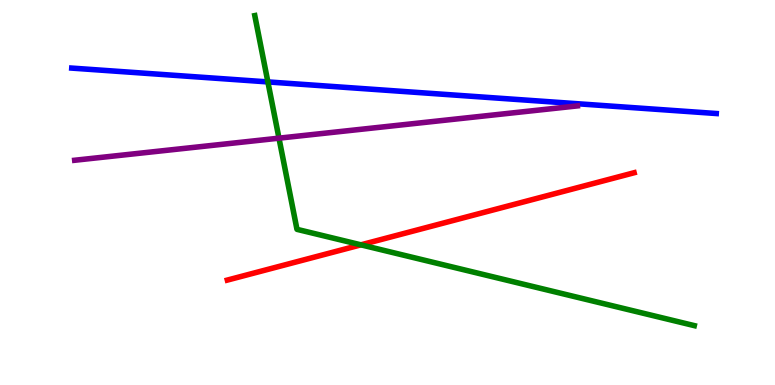[{'lines': ['blue', 'red'], 'intersections': []}, {'lines': ['green', 'red'], 'intersections': [{'x': 4.66, 'y': 3.64}]}, {'lines': ['purple', 'red'], 'intersections': []}, {'lines': ['blue', 'green'], 'intersections': [{'x': 3.46, 'y': 7.87}]}, {'lines': ['blue', 'purple'], 'intersections': []}, {'lines': ['green', 'purple'], 'intersections': [{'x': 3.6, 'y': 6.41}]}]